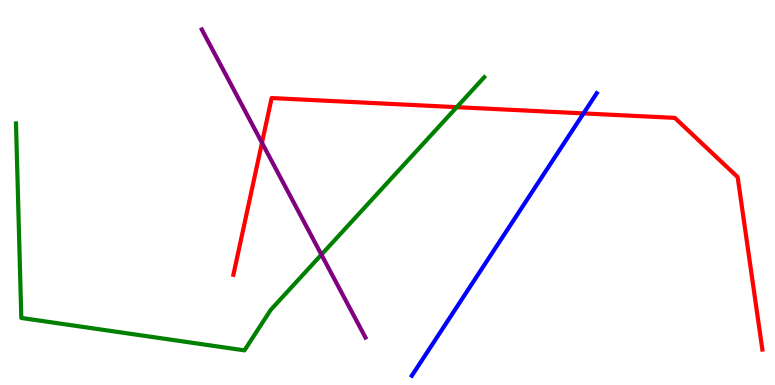[{'lines': ['blue', 'red'], 'intersections': [{'x': 7.53, 'y': 7.05}]}, {'lines': ['green', 'red'], 'intersections': [{'x': 5.89, 'y': 7.22}]}, {'lines': ['purple', 'red'], 'intersections': [{'x': 3.38, 'y': 6.29}]}, {'lines': ['blue', 'green'], 'intersections': []}, {'lines': ['blue', 'purple'], 'intersections': []}, {'lines': ['green', 'purple'], 'intersections': [{'x': 4.15, 'y': 3.39}]}]